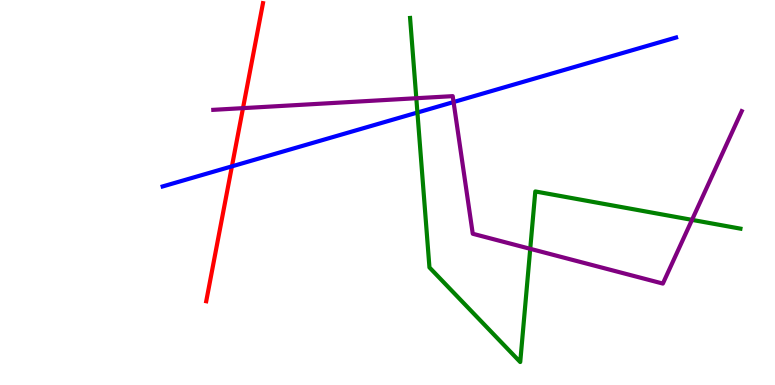[{'lines': ['blue', 'red'], 'intersections': [{'x': 2.99, 'y': 5.68}]}, {'lines': ['green', 'red'], 'intersections': []}, {'lines': ['purple', 'red'], 'intersections': [{'x': 3.14, 'y': 7.19}]}, {'lines': ['blue', 'green'], 'intersections': [{'x': 5.39, 'y': 7.08}]}, {'lines': ['blue', 'purple'], 'intersections': [{'x': 5.85, 'y': 7.35}]}, {'lines': ['green', 'purple'], 'intersections': [{'x': 5.37, 'y': 7.45}, {'x': 6.84, 'y': 3.54}, {'x': 8.93, 'y': 4.29}]}]